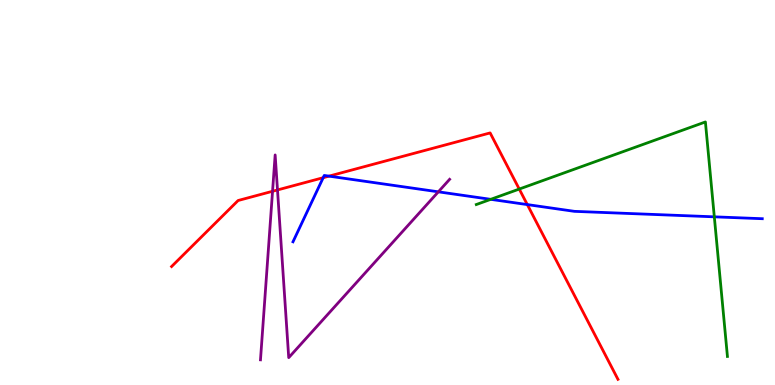[{'lines': ['blue', 'red'], 'intersections': [{'x': 4.17, 'y': 5.38}, {'x': 4.25, 'y': 5.43}, {'x': 6.8, 'y': 4.69}]}, {'lines': ['green', 'red'], 'intersections': [{'x': 6.7, 'y': 5.09}]}, {'lines': ['purple', 'red'], 'intersections': [{'x': 3.52, 'y': 5.03}, {'x': 3.58, 'y': 5.07}]}, {'lines': ['blue', 'green'], 'intersections': [{'x': 6.33, 'y': 4.82}, {'x': 9.22, 'y': 4.37}]}, {'lines': ['blue', 'purple'], 'intersections': [{'x': 5.66, 'y': 5.02}]}, {'lines': ['green', 'purple'], 'intersections': []}]